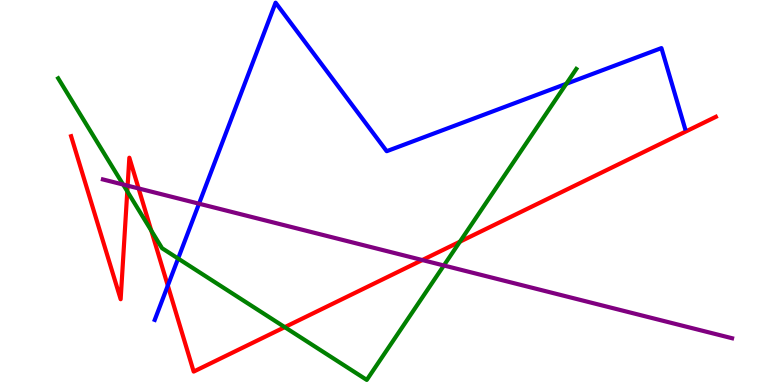[{'lines': ['blue', 'red'], 'intersections': [{'x': 2.17, 'y': 2.58}]}, {'lines': ['green', 'red'], 'intersections': [{'x': 1.64, 'y': 5.03}, {'x': 1.95, 'y': 4.01}, {'x': 3.67, 'y': 1.5}, {'x': 5.93, 'y': 3.72}]}, {'lines': ['purple', 'red'], 'intersections': [{'x': 1.65, 'y': 5.18}, {'x': 1.79, 'y': 5.11}, {'x': 5.45, 'y': 3.25}]}, {'lines': ['blue', 'green'], 'intersections': [{'x': 2.3, 'y': 3.28}, {'x': 7.31, 'y': 7.82}]}, {'lines': ['blue', 'purple'], 'intersections': [{'x': 2.57, 'y': 4.71}]}, {'lines': ['green', 'purple'], 'intersections': [{'x': 1.59, 'y': 5.21}, {'x': 5.73, 'y': 3.1}]}]